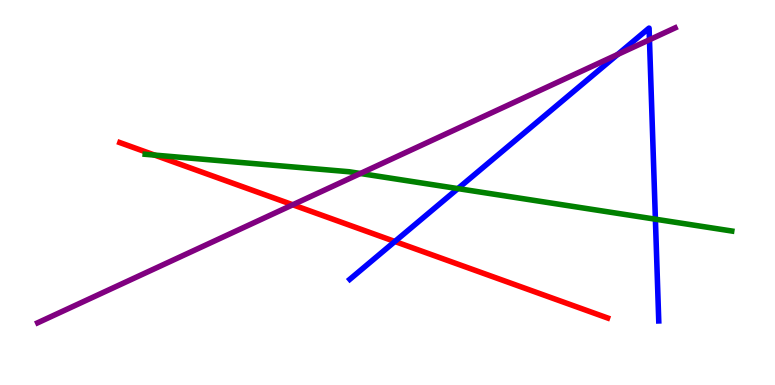[{'lines': ['blue', 'red'], 'intersections': [{'x': 5.1, 'y': 3.73}]}, {'lines': ['green', 'red'], 'intersections': [{'x': 1.99, 'y': 5.97}]}, {'lines': ['purple', 'red'], 'intersections': [{'x': 3.78, 'y': 4.68}]}, {'lines': ['blue', 'green'], 'intersections': [{'x': 5.91, 'y': 5.1}, {'x': 8.46, 'y': 4.31}]}, {'lines': ['blue', 'purple'], 'intersections': [{'x': 7.97, 'y': 8.59}, {'x': 8.38, 'y': 8.97}]}, {'lines': ['green', 'purple'], 'intersections': [{'x': 4.65, 'y': 5.49}]}]